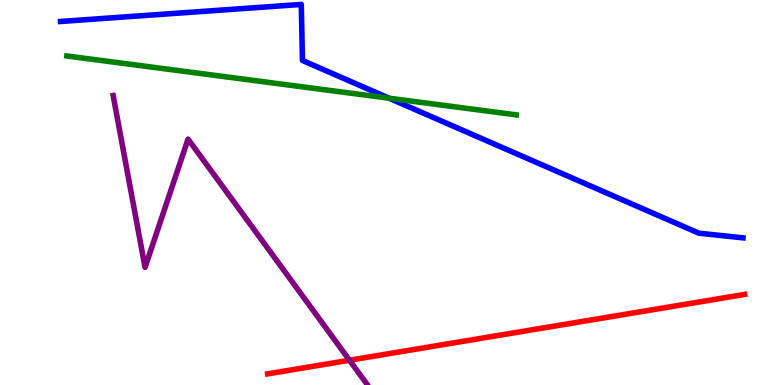[{'lines': ['blue', 'red'], 'intersections': []}, {'lines': ['green', 'red'], 'intersections': []}, {'lines': ['purple', 'red'], 'intersections': [{'x': 4.51, 'y': 0.643}]}, {'lines': ['blue', 'green'], 'intersections': [{'x': 5.02, 'y': 7.45}]}, {'lines': ['blue', 'purple'], 'intersections': []}, {'lines': ['green', 'purple'], 'intersections': []}]